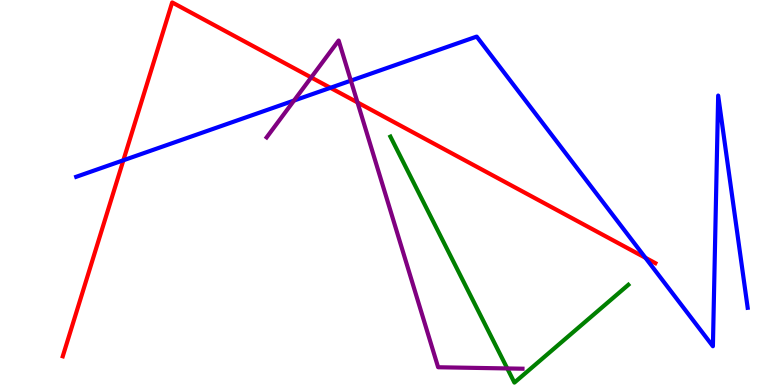[{'lines': ['blue', 'red'], 'intersections': [{'x': 1.59, 'y': 5.84}, {'x': 4.26, 'y': 7.72}, {'x': 8.33, 'y': 3.3}]}, {'lines': ['green', 'red'], 'intersections': []}, {'lines': ['purple', 'red'], 'intersections': [{'x': 4.02, 'y': 7.99}, {'x': 4.61, 'y': 7.34}]}, {'lines': ['blue', 'green'], 'intersections': []}, {'lines': ['blue', 'purple'], 'intersections': [{'x': 3.79, 'y': 7.39}, {'x': 4.53, 'y': 7.91}]}, {'lines': ['green', 'purple'], 'intersections': [{'x': 6.55, 'y': 0.43}]}]